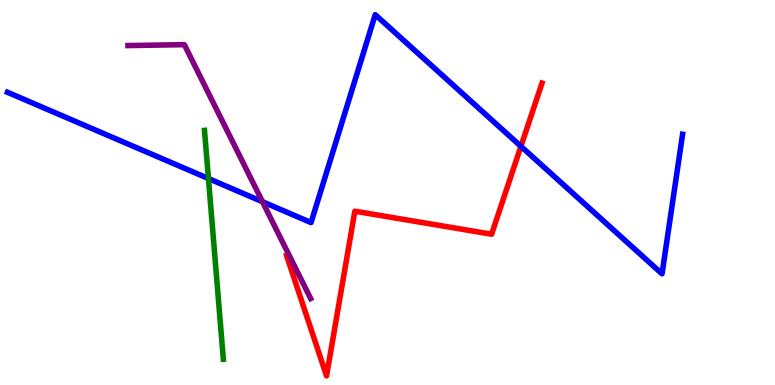[{'lines': ['blue', 'red'], 'intersections': [{'x': 6.72, 'y': 6.2}]}, {'lines': ['green', 'red'], 'intersections': []}, {'lines': ['purple', 'red'], 'intersections': []}, {'lines': ['blue', 'green'], 'intersections': [{'x': 2.69, 'y': 5.36}]}, {'lines': ['blue', 'purple'], 'intersections': [{'x': 3.39, 'y': 4.76}]}, {'lines': ['green', 'purple'], 'intersections': []}]